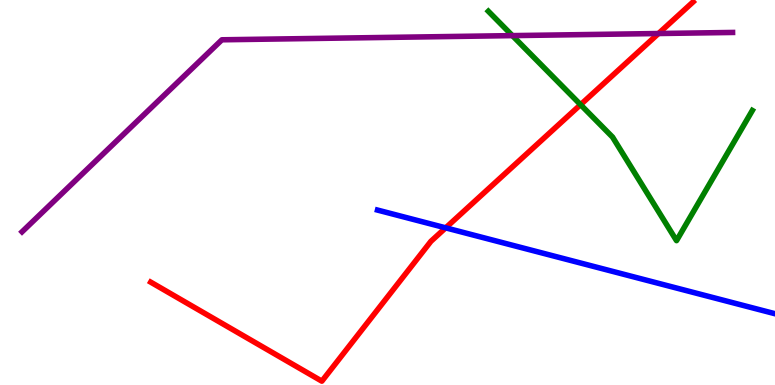[{'lines': ['blue', 'red'], 'intersections': [{'x': 5.75, 'y': 4.08}]}, {'lines': ['green', 'red'], 'intersections': [{'x': 7.49, 'y': 7.28}]}, {'lines': ['purple', 'red'], 'intersections': [{'x': 8.5, 'y': 9.13}]}, {'lines': ['blue', 'green'], 'intersections': []}, {'lines': ['blue', 'purple'], 'intersections': []}, {'lines': ['green', 'purple'], 'intersections': [{'x': 6.61, 'y': 9.07}]}]